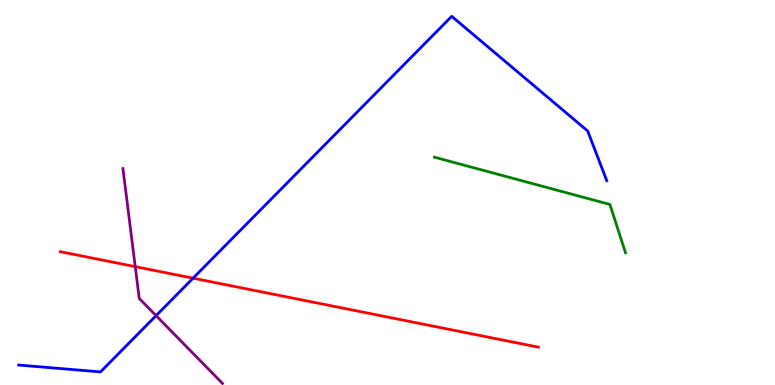[{'lines': ['blue', 'red'], 'intersections': [{'x': 2.49, 'y': 2.77}]}, {'lines': ['green', 'red'], 'intersections': []}, {'lines': ['purple', 'red'], 'intersections': [{'x': 1.75, 'y': 3.07}]}, {'lines': ['blue', 'green'], 'intersections': []}, {'lines': ['blue', 'purple'], 'intersections': [{'x': 2.01, 'y': 1.8}]}, {'lines': ['green', 'purple'], 'intersections': []}]